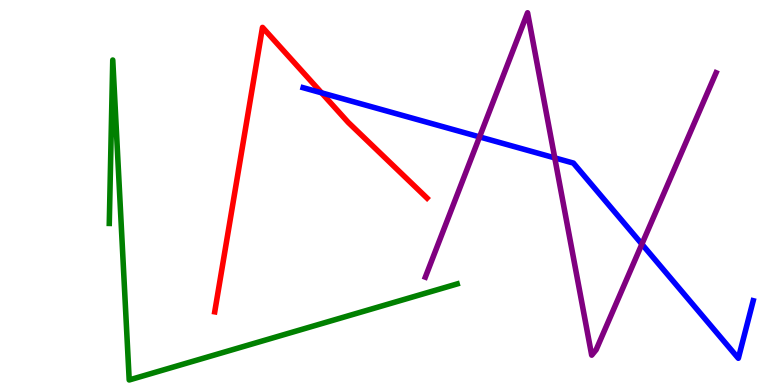[{'lines': ['blue', 'red'], 'intersections': [{'x': 4.15, 'y': 7.59}]}, {'lines': ['green', 'red'], 'intersections': []}, {'lines': ['purple', 'red'], 'intersections': []}, {'lines': ['blue', 'green'], 'intersections': []}, {'lines': ['blue', 'purple'], 'intersections': [{'x': 6.19, 'y': 6.44}, {'x': 7.16, 'y': 5.9}, {'x': 8.28, 'y': 3.66}]}, {'lines': ['green', 'purple'], 'intersections': []}]